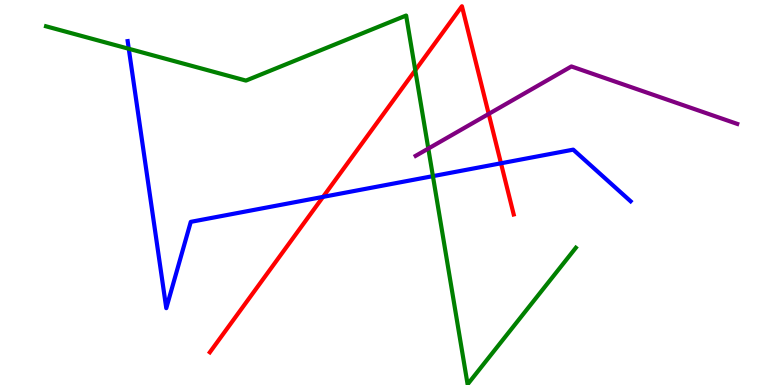[{'lines': ['blue', 'red'], 'intersections': [{'x': 4.17, 'y': 4.89}, {'x': 6.46, 'y': 5.76}]}, {'lines': ['green', 'red'], 'intersections': [{'x': 5.36, 'y': 8.17}]}, {'lines': ['purple', 'red'], 'intersections': [{'x': 6.31, 'y': 7.04}]}, {'lines': ['blue', 'green'], 'intersections': [{'x': 1.66, 'y': 8.73}, {'x': 5.59, 'y': 5.42}]}, {'lines': ['blue', 'purple'], 'intersections': []}, {'lines': ['green', 'purple'], 'intersections': [{'x': 5.53, 'y': 6.14}]}]